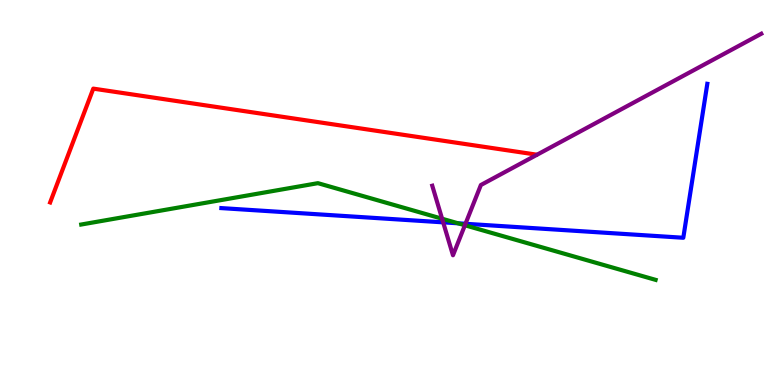[{'lines': ['blue', 'red'], 'intersections': []}, {'lines': ['green', 'red'], 'intersections': []}, {'lines': ['purple', 'red'], 'intersections': []}, {'lines': ['blue', 'green'], 'intersections': [{'x': 5.91, 'y': 4.2}]}, {'lines': ['blue', 'purple'], 'intersections': [{'x': 5.72, 'y': 4.22}, {'x': 6.01, 'y': 4.19}]}, {'lines': ['green', 'purple'], 'intersections': [{'x': 5.7, 'y': 4.32}, {'x': 6.0, 'y': 4.15}]}]